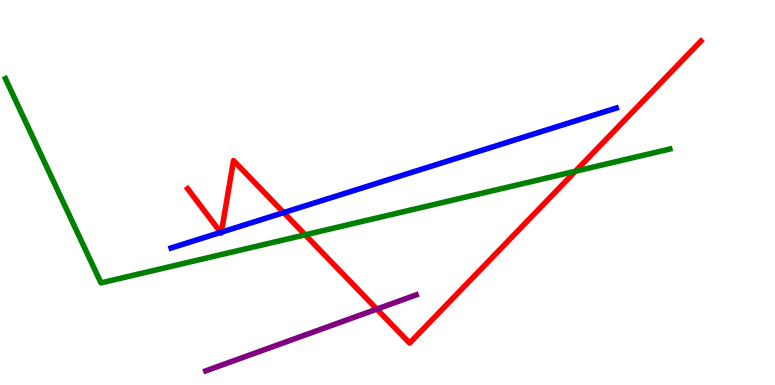[{'lines': ['blue', 'red'], 'intersections': [{'x': 2.85, 'y': 3.96}, {'x': 2.86, 'y': 3.97}, {'x': 3.66, 'y': 4.48}]}, {'lines': ['green', 'red'], 'intersections': [{'x': 3.94, 'y': 3.9}, {'x': 7.42, 'y': 5.55}]}, {'lines': ['purple', 'red'], 'intersections': [{'x': 4.86, 'y': 1.97}]}, {'lines': ['blue', 'green'], 'intersections': []}, {'lines': ['blue', 'purple'], 'intersections': []}, {'lines': ['green', 'purple'], 'intersections': []}]